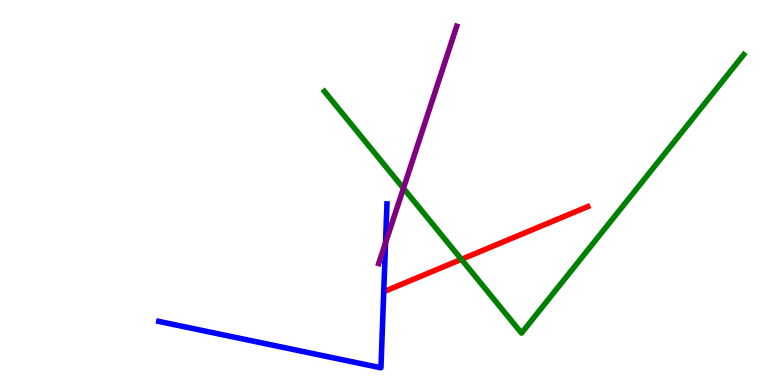[{'lines': ['blue', 'red'], 'intersections': []}, {'lines': ['green', 'red'], 'intersections': [{'x': 5.95, 'y': 3.26}]}, {'lines': ['purple', 'red'], 'intersections': []}, {'lines': ['blue', 'green'], 'intersections': []}, {'lines': ['blue', 'purple'], 'intersections': [{'x': 4.97, 'y': 3.69}]}, {'lines': ['green', 'purple'], 'intersections': [{'x': 5.21, 'y': 5.11}]}]